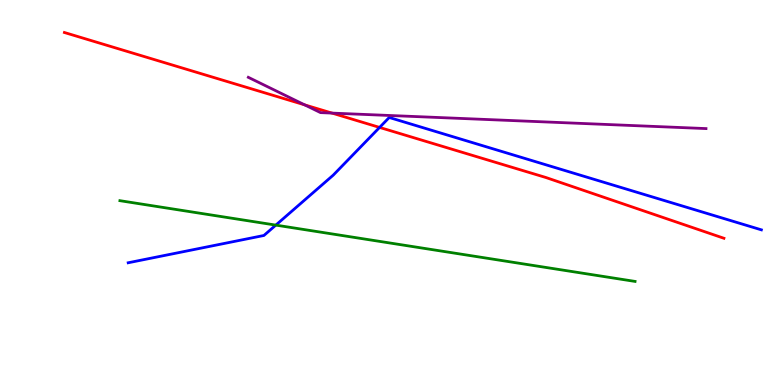[{'lines': ['blue', 'red'], 'intersections': [{'x': 4.9, 'y': 6.69}]}, {'lines': ['green', 'red'], 'intersections': []}, {'lines': ['purple', 'red'], 'intersections': [{'x': 3.93, 'y': 7.28}, {'x': 4.28, 'y': 7.06}]}, {'lines': ['blue', 'green'], 'intersections': [{'x': 3.56, 'y': 4.15}]}, {'lines': ['blue', 'purple'], 'intersections': []}, {'lines': ['green', 'purple'], 'intersections': []}]